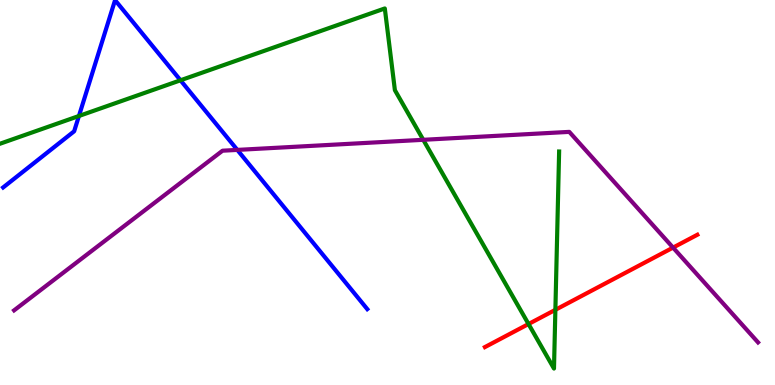[{'lines': ['blue', 'red'], 'intersections': []}, {'lines': ['green', 'red'], 'intersections': [{'x': 6.82, 'y': 1.58}, {'x': 7.17, 'y': 1.95}]}, {'lines': ['purple', 'red'], 'intersections': [{'x': 8.68, 'y': 3.57}]}, {'lines': ['blue', 'green'], 'intersections': [{'x': 1.02, 'y': 6.99}, {'x': 2.33, 'y': 7.91}]}, {'lines': ['blue', 'purple'], 'intersections': [{'x': 3.06, 'y': 6.11}]}, {'lines': ['green', 'purple'], 'intersections': [{'x': 5.46, 'y': 6.37}]}]